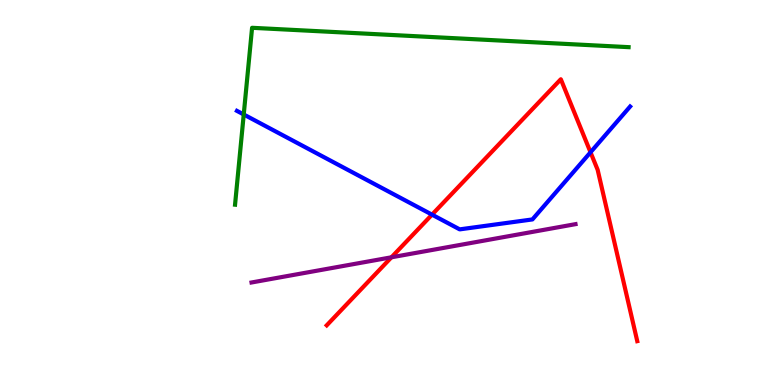[{'lines': ['blue', 'red'], 'intersections': [{'x': 5.57, 'y': 4.42}, {'x': 7.62, 'y': 6.04}]}, {'lines': ['green', 'red'], 'intersections': []}, {'lines': ['purple', 'red'], 'intersections': [{'x': 5.05, 'y': 3.32}]}, {'lines': ['blue', 'green'], 'intersections': [{'x': 3.14, 'y': 7.03}]}, {'lines': ['blue', 'purple'], 'intersections': []}, {'lines': ['green', 'purple'], 'intersections': []}]